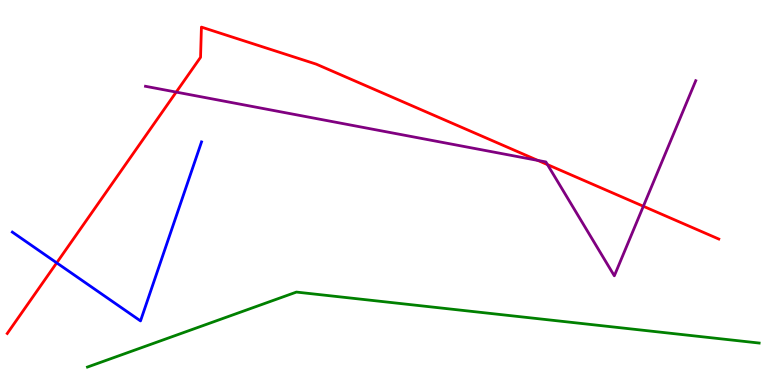[{'lines': ['blue', 'red'], 'intersections': [{'x': 0.732, 'y': 3.17}]}, {'lines': ['green', 'red'], 'intersections': []}, {'lines': ['purple', 'red'], 'intersections': [{'x': 2.27, 'y': 7.61}, {'x': 6.94, 'y': 5.83}, {'x': 7.06, 'y': 5.72}, {'x': 8.3, 'y': 4.64}]}, {'lines': ['blue', 'green'], 'intersections': []}, {'lines': ['blue', 'purple'], 'intersections': []}, {'lines': ['green', 'purple'], 'intersections': []}]